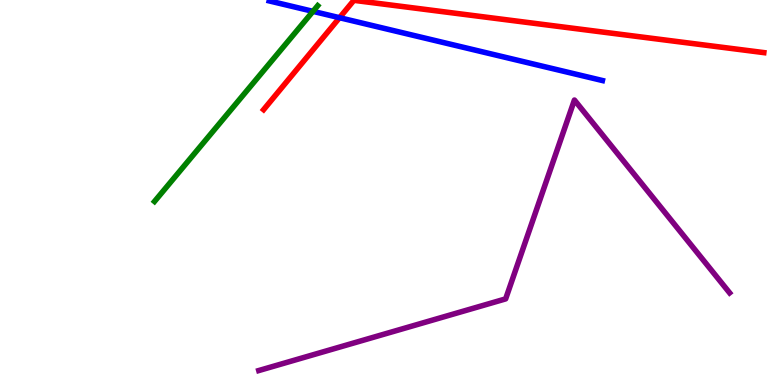[{'lines': ['blue', 'red'], 'intersections': [{'x': 4.38, 'y': 9.54}]}, {'lines': ['green', 'red'], 'intersections': []}, {'lines': ['purple', 'red'], 'intersections': []}, {'lines': ['blue', 'green'], 'intersections': [{'x': 4.04, 'y': 9.7}]}, {'lines': ['blue', 'purple'], 'intersections': []}, {'lines': ['green', 'purple'], 'intersections': []}]